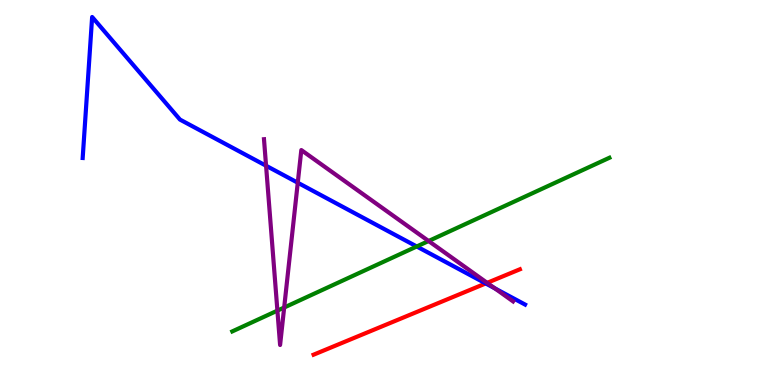[{'lines': ['blue', 'red'], 'intersections': [{'x': 6.27, 'y': 2.64}]}, {'lines': ['green', 'red'], 'intersections': []}, {'lines': ['purple', 'red'], 'intersections': [{'x': 6.29, 'y': 2.65}]}, {'lines': ['blue', 'green'], 'intersections': [{'x': 5.38, 'y': 3.6}]}, {'lines': ['blue', 'purple'], 'intersections': [{'x': 3.43, 'y': 5.7}, {'x': 3.84, 'y': 5.25}, {'x': 6.39, 'y': 2.51}]}, {'lines': ['green', 'purple'], 'intersections': [{'x': 3.58, 'y': 1.93}, {'x': 3.67, 'y': 2.01}, {'x': 5.53, 'y': 3.74}]}]